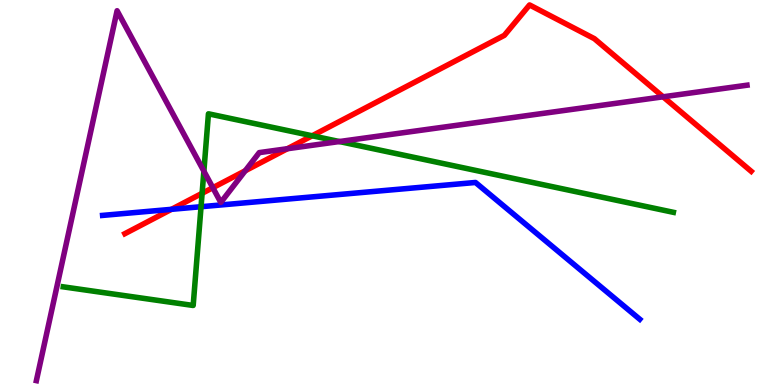[{'lines': ['blue', 'red'], 'intersections': [{'x': 2.21, 'y': 4.56}]}, {'lines': ['green', 'red'], 'intersections': [{'x': 2.61, 'y': 4.98}, {'x': 4.03, 'y': 6.47}]}, {'lines': ['purple', 'red'], 'intersections': [{'x': 2.75, 'y': 5.12}, {'x': 3.16, 'y': 5.56}, {'x': 3.71, 'y': 6.14}, {'x': 8.56, 'y': 7.49}]}, {'lines': ['blue', 'green'], 'intersections': [{'x': 2.59, 'y': 4.63}]}, {'lines': ['blue', 'purple'], 'intersections': []}, {'lines': ['green', 'purple'], 'intersections': [{'x': 2.63, 'y': 5.55}, {'x': 4.38, 'y': 6.32}]}]